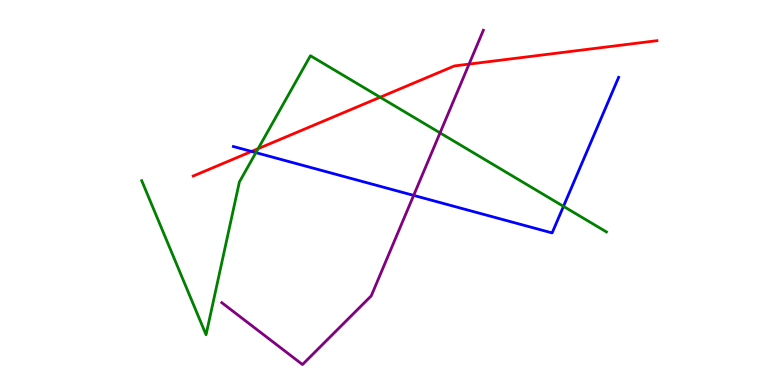[{'lines': ['blue', 'red'], 'intersections': [{'x': 3.25, 'y': 6.07}]}, {'lines': ['green', 'red'], 'intersections': [{'x': 3.33, 'y': 6.14}, {'x': 4.91, 'y': 7.47}]}, {'lines': ['purple', 'red'], 'intersections': [{'x': 6.05, 'y': 8.34}]}, {'lines': ['blue', 'green'], 'intersections': [{'x': 3.3, 'y': 6.04}, {'x': 7.27, 'y': 4.64}]}, {'lines': ['blue', 'purple'], 'intersections': [{'x': 5.34, 'y': 4.92}]}, {'lines': ['green', 'purple'], 'intersections': [{'x': 5.68, 'y': 6.55}]}]